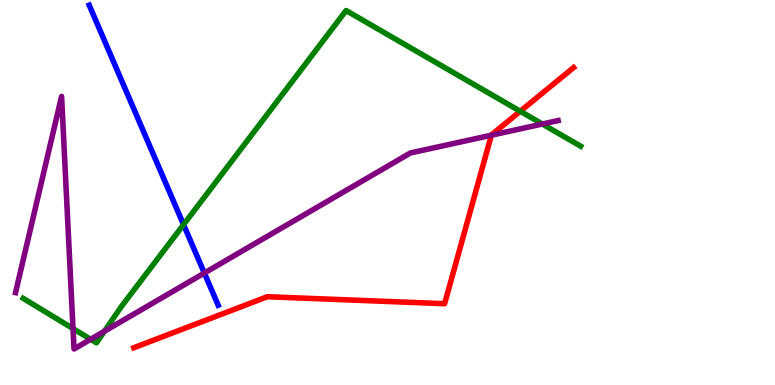[{'lines': ['blue', 'red'], 'intersections': []}, {'lines': ['green', 'red'], 'intersections': [{'x': 6.71, 'y': 7.11}]}, {'lines': ['purple', 'red'], 'intersections': [{'x': 6.34, 'y': 6.49}]}, {'lines': ['blue', 'green'], 'intersections': [{'x': 2.37, 'y': 4.17}]}, {'lines': ['blue', 'purple'], 'intersections': [{'x': 2.64, 'y': 2.91}]}, {'lines': ['green', 'purple'], 'intersections': [{'x': 0.942, 'y': 1.47}, {'x': 1.17, 'y': 1.19}, {'x': 1.35, 'y': 1.4}, {'x': 7.0, 'y': 6.78}]}]